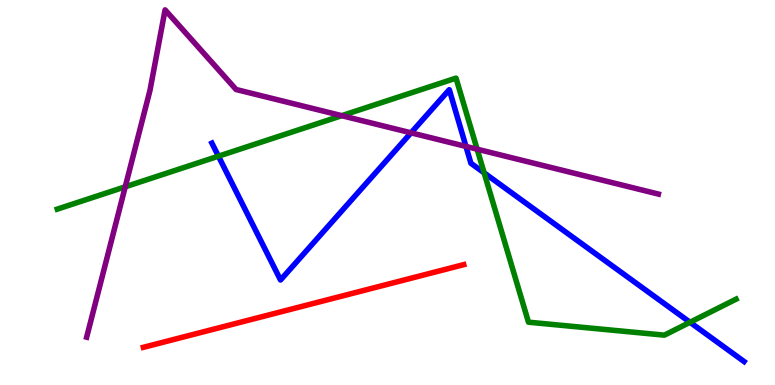[{'lines': ['blue', 'red'], 'intersections': []}, {'lines': ['green', 'red'], 'intersections': []}, {'lines': ['purple', 'red'], 'intersections': []}, {'lines': ['blue', 'green'], 'intersections': [{'x': 2.82, 'y': 5.94}, {'x': 6.25, 'y': 5.51}, {'x': 8.9, 'y': 1.63}]}, {'lines': ['blue', 'purple'], 'intersections': [{'x': 5.3, 'y': 6.55}, {'x': 6.01, 'y': 6.2}]}, {'lines': ['green', 'purple'], 'intersections': [{'x': 1.62, 'y': 5.15}, {'x': 4.41, 'y': 7.0}, {'x': 6.16, 'y': 6.12}]}]